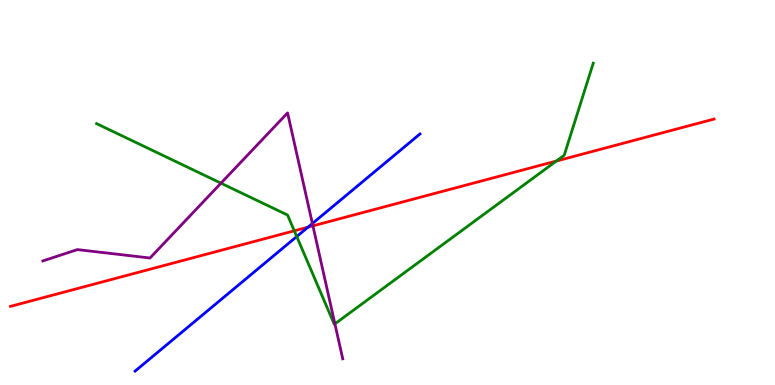[{'lines': ['blue', 'red'], 'intersections': [{'x': 3.97, 'y': 4.1}]}, {'lines': ['green', 'red'], 'intersections': [{'x': 3.8, 'y': 4.0}, {'x': 7.18, 'y': 5.82}]}, {'lines': ['purple', 'red'], 'intersections': [{'x': 4.04, 'y': 4.13}]}, {'lines': ['blue', 'green'], 'intersections': [{'x': 3.83, 'y': 3.86}]}, {'lines': ['blue', 'purple'], 'intersections': [{'x': 4.03, 'y': 4.19}]}, {'lines': ['green', 'purple'], 'intersections': [{'x': 2.85, 'y': 5.24}, {'x': 4.32, 'y': 1.59}]}]